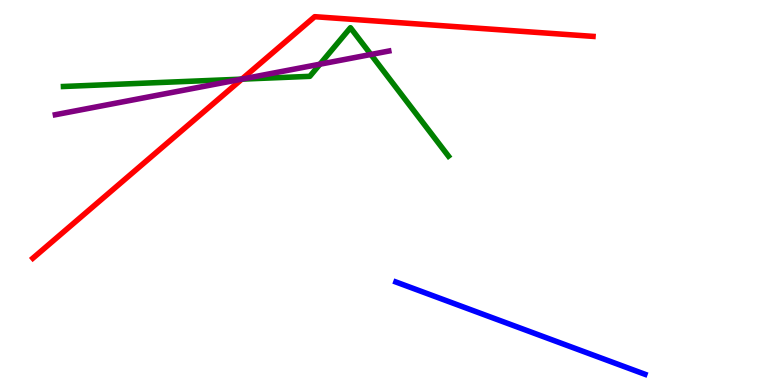[{'lines': ['blue', 'red'], 'intersections': []}, {'lines': ['green', 'red'], 'intersections': [{'x': 3.12, 'y': 7.94}]}, {'lines': ['purple', 'red'], 'intersections': [{'x': 3.12, 'y': 7.95}]}, {'lines': ['blue', 'green'], 'intersections': []}, {'lines': ['blue', 'purple'], 'intersections': []}, {'lines': ['green', 'purple'], 'intersections': [{'x': 3.12, 'y': 7.94}, {'x': 4.13, 'y': 8.33}, {'x': 4.79, 'y': 8.59}]}]